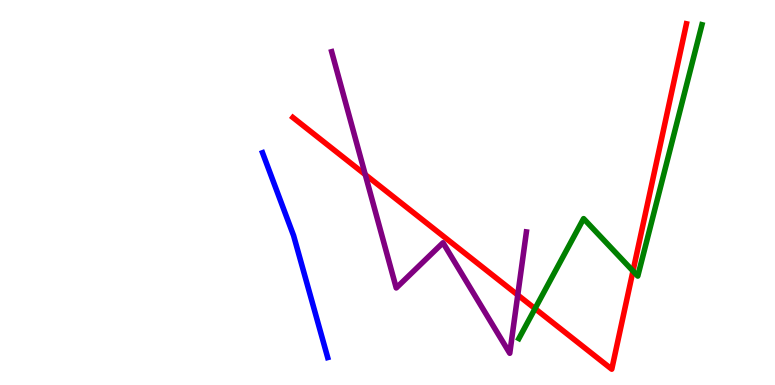[{'lines': ['blue', 'red'], 'intersections': []}, {'lines': ['green', 'red'], 'intersections': [{'x': 6.9, 'y': 1.98}, {'x': 8.17, 'y': 2.96}]}, {'lines': ['purple', 'red'], 'intersections': [{'x': 4.71, 'y': 5.46}, {'x': 6.68, 'y': 2.34}]}, {'lines': ['blue', 'green'], 'intersections': []}, {'lines': ['blue', 'purple'], 'intersections': []}, {'lines': ['green', 'purple'], 'intersections': []}]